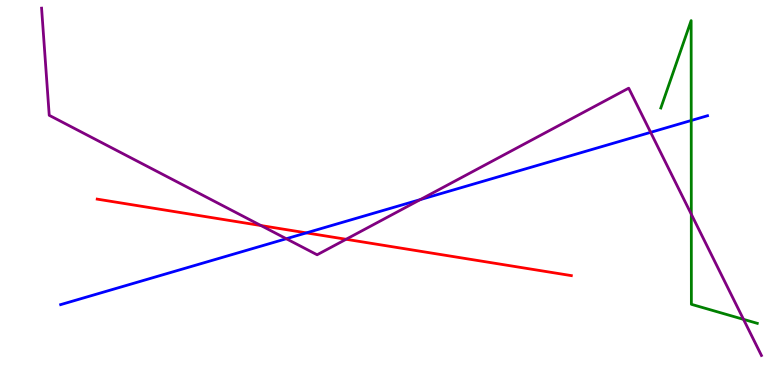[{'lines': ['blue', 'red'], 'intersections': [{'x': 3.95, 'y': 3.95}]}, {'lines': ['green', 'red'], 'intersections': []}, {'lines': ['purple', 'red'], 'intersections': [{'x': 3.37, 'y': 4.14}, {'x': 4.47, 'y': 3.79}]}, {'lines': ['blue', 'green'], 'intersections': [{'x': 8.92, 'y': 6.87}]}, {'lines': ['blue', 'purple'], 'intersections': [{'x': 3.69, 'y': 3.8}, {'x': 5.42, 'y': 4.82}, {'x': 8.4, 'y': 6.56}]}, {'lines': ['green', 'purple'], 'intersections': [{'x': 8.92, 'y': 4.44}, {'x': 9.59, 'y': 1.7}]}]